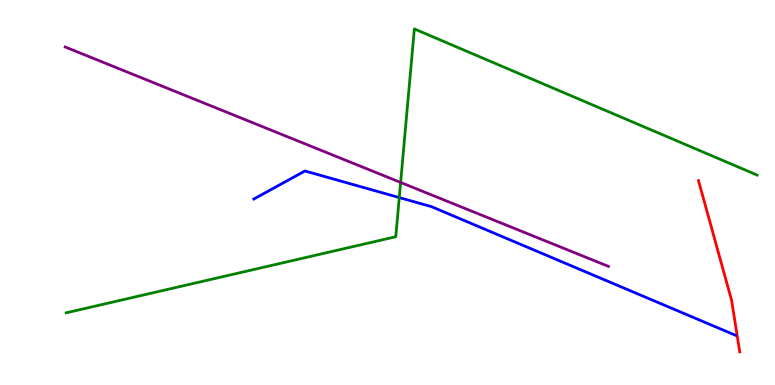[{'lines': ['blue', 'red'], 'intersections': []}, {'lines': ['green', 'red'], 'intersections': []}, {'lines': ['purple', 'red'], 'intersections': []}, {'lines': ['blue', 'green'], 'intersections': [{'x': 5.15, 'y': 4.87}]}, {'lines': ['blue', 'purple'], 'intersections': []}, {'lines': ['green', 'purple'], 'intersections': [{'x': 5.17, 'y': 5.26}]}]